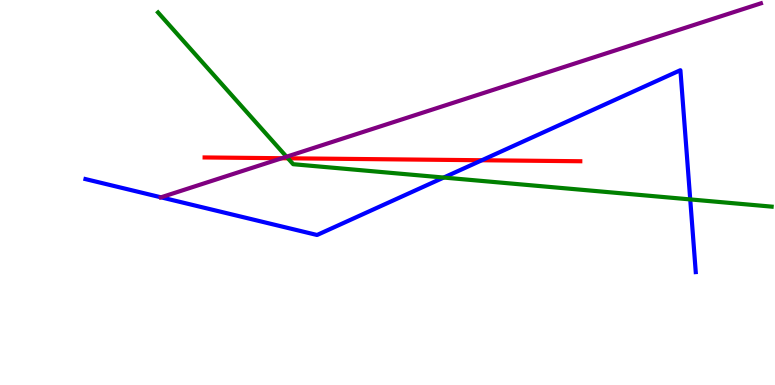[{'lines': ['blue', 'red'], 'intersections': [{'x': 6.22, 'y': 5.84}]}, {'lines': ['green', 'red'], 'intersections': [{'x': 3.72, 'y': 5.89}]}, {'lines': ['purple', 'red'], 'intersections': [{'x': 3.64, 'y': 5.89}]}, {'lines': ['blue', 'green'], 'intersections': [{'x': 5.73, 'y': 5.39}, {'x': 8.91, 'y': 4.82}]}, {'lines': ['blue', 'purple'], 'intersections': [{'x': 2.08, 'y': 4.87}]}, {'lines': ['green', 'purple'], 'intersections': [{'x': 3.7, 'y': 5.93}]}]